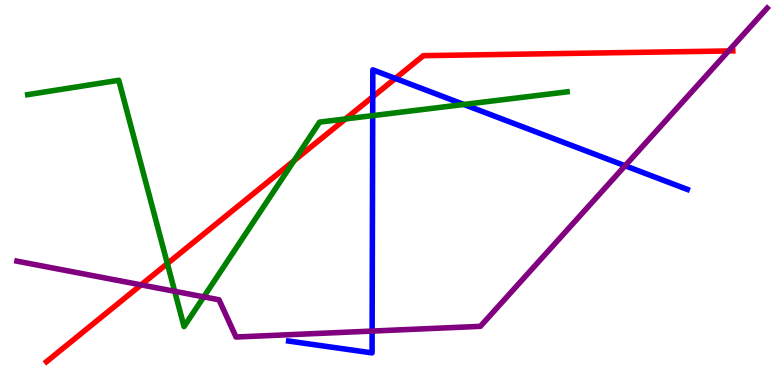[{'lines': ['blue', 'red'], 'intersections': [{'x': 4.81, 'y': 7.49}, {'x': 5.1, 'y': 7.96}]}, {'lines': ['green', 'red'], 'intersections': [{'x': 2.16, 'y': 3.15}, {'x': 3.79, 'y': 5.83}, {'x': 4.46, 'y': 6.91}]}, {'lines': ['purple', 'red'], 'intersections': [{'x': 1.82, 'y': 2.6}, {'x': 9.4, 'y': 8.68}]}, {'lines': ['blue', 'green'], 'intersections': [{'x': 4.81, 'y': 7.0}, {'x': 5.99, 'y': 7.29}]}, {'lines': ['blue', 'purple'], 'intersections': [{'x': 4.8, 'y': 1.4}, {'x': 8.07, 'y': 5.69}]}, {'lines': ['green', 'purple'], 'intersections': [{'x': 2.25, 'y': 2.43}, {'x': 2.63, 'y': 2.29}]}]